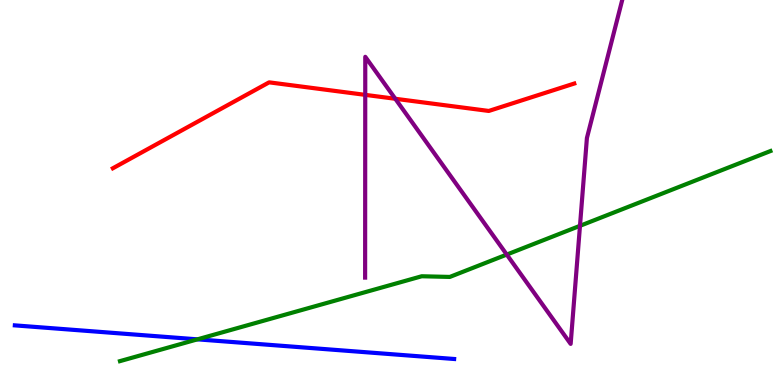[{'lines': ['blue', 'red'], 'intersections': []}, {'lines': ['green', 'red'], 'intersections': []}, {'lines': ['purple', 'red'], 'intersections': [{'x': 4.71, 'y': 7.54}, {'x': 5.1, 'y': 7.43}]}, {'lines': ['blue', 'green'], 'intersections': [{'x': 2.55, 'y': 1.19}]}, {'lines': ['blue', 'purple'], 'intersections': []}, {'lines': ['green', 'purple'], 'intersections': [{'x': 6.54, 'y': 3.39}, {'x': 7.48, 'y': 4.13}]}]